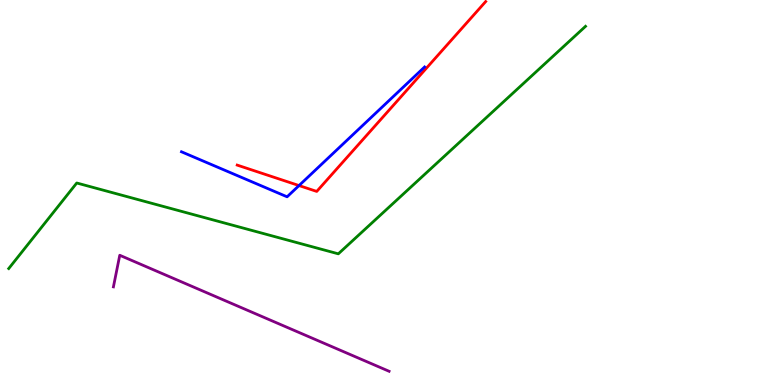[{'lines': ['blue', 'red'], 'intersections': [{'x': 3.86, 'y': 5.18}]}, {'lines': ['green', 'red'], 'intersections': []}, {'lines': ['purple', 'red'], 'intersections': []}, {'lines': ['blue', 'green'], 'intersections': []}, {'lines': ['blue', 'purple'], 'intersections': []}, {'lines': ['green', 'purple'], 'intersections': []}]